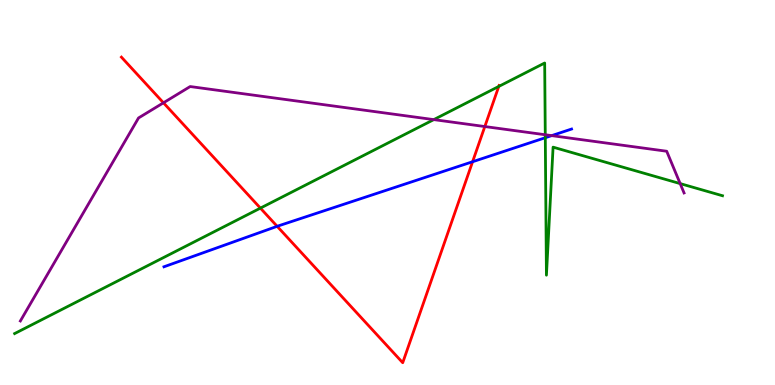[{'lines': ['blue', 'red'], 'intersections': [{'x': 3.58, 'y': 4.12}, {'x': 6.1, 'y': 5.8}]}, {'lines': ['green', 'red'], 'intersections': [{'x': 3.36, 'y': 4.59}, {'x': 6.44, 'y': 7.75}]}, {'lines': ['purple', 'red'], 'intersections': [{'x': 2.11, 'y': 7.33}, {'x': 6.26, 'y': 6.71}]}, {'lines': ['blue', 'green'], 'intersections': [{'x': 7.04, 'y': 6.42}]}, {'lines': ['blue', 'purple'], 'intersections': [{'x': 7.12, 'y': 6.48}]}, {'lines': ['green', 'purple'], 'intersections': [{'x': 5.6, 'y': 6.89}, {'x': 7.04, 'y': 6.5}, {'x': 8.78, 'y': 5.23}]}]